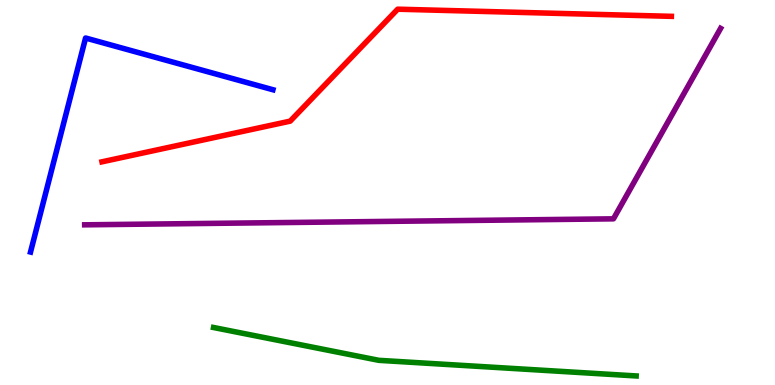[{'lines': ['blue', 'red'], 'intersections': []}, {'lines': ['green', 'red'], 'intersections': []}, {'lines': ['purple', 'red'], 'intersections': []}, {'lines': ['blue', 'green'], 'intersections': []}, {'lines': ['blue', 'purple'], 'intersections': []}, {'lines': ['green', 'purple'], 'intersections': []}]